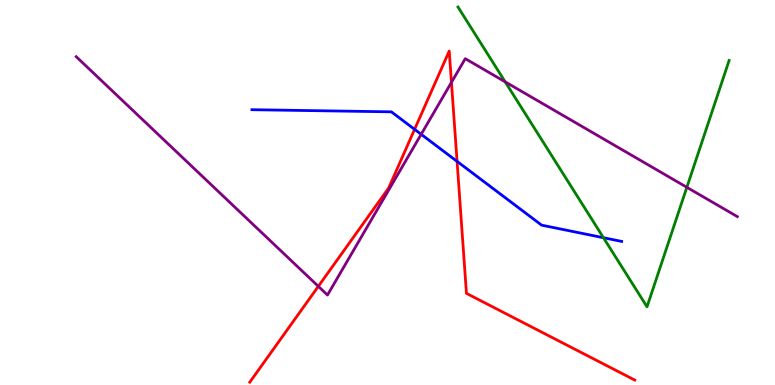[{'lines': ['blue', 'red'], 'intersections': [{'x': 5.35, 'y': 6.64}, {'x': 5.9, 'y': 5.81}]}, {'lines': ['green', 'red'], 'intersections': []}, {'lines': ['purple', 'red'], 'intersections': [{'x': 4.11, 'y': 2.56}, {'x': 5.83, 'y': 7.86}]}, {'lines': ['blue', 'green'], 'intersections': [{'x': 7.79, 'y': 3.83}]}, {'lines': ['blue', 'purple'], 'intersections': [{'x': 5.43, 'y': 6.51}]}, {'lines': ['green', 'purple'], 'intersections': [{'x': 6.52, 'y': 7.87}, {'x': 8.86, 'y': 5.13}]}]